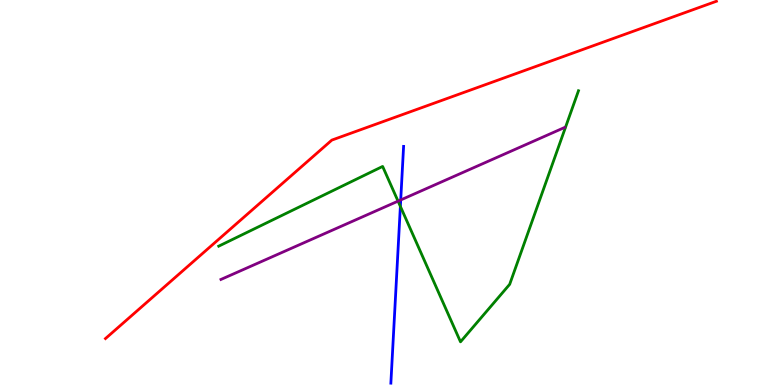[{'lines': ['blue', 'red'], 'intersections': []}, {'lines': ['green', 'red'], 'intersections': []}, {'lines': ['purple', 'red'], 'intersections': []}, {'lines': ['blue', 'green'], 'intersections': [{'x': 5.17, 'y': 4.64}]}, {'lines': ['blue', 'purple'], 'intersections': [{'x': 5.17, 'y': 4.81}]}, {'lines': ['green', 'purple'], 'intersections': [{'x': 5.14, 'y': 4.78}]}]